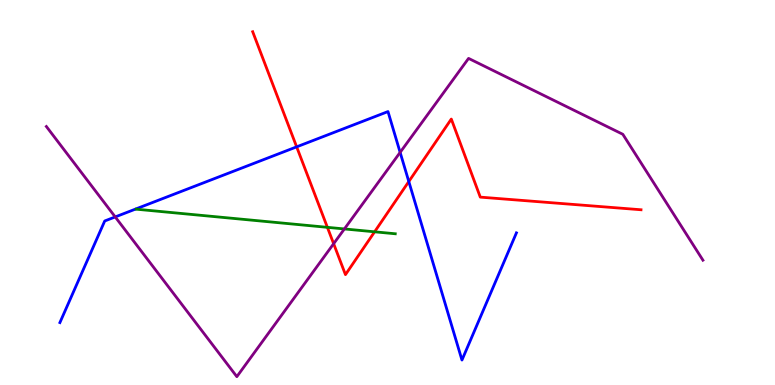[{'lines': ['blue', 'red'], 'intersections': [{'x': 3.83, 'y': 6.19}, {'x': 5.27, 'y': 5.29}]}, {'lines': ['green', 'red'], 'intersections': [{'x': 4.22, 'y': 4.1}, {'x': 4.83, 'y': 3.98}]}, {'lines': ['purple', 'red'], 'intersections': [{'x': 4.31, 'y': 3.67}]}, {'lines': ['blue', 'green'], 'intersections': []}, {'lines': ['blue', 'purple'], 'intersections': [{'x': 1.49, 'y': 4.37}, {'x': 5.16, 'y': 6.04}]}, {'lines': ['green', 'purple'], 'intersections': [{'x': 4.44, 'y': 4.05}]}]